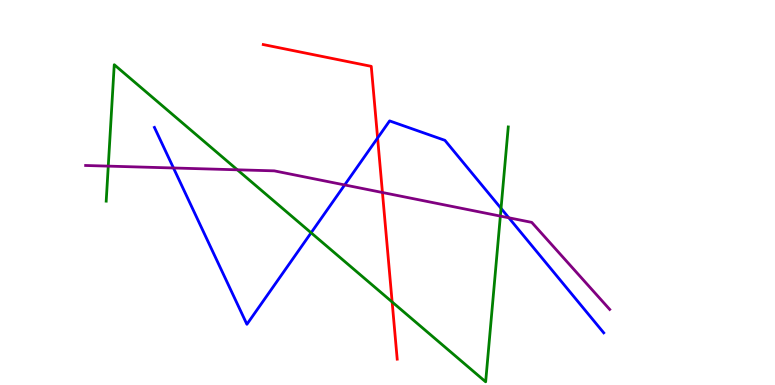[{'lines': ['blue', 'red'], 'intersections': [{'x': 4.87, 'y': 6.42}]}, {'lines': ['green', 'red'], 'intersections': [{'x': 5.06, 'y': 2.16}]}, {'lines': ['purple', 'red'], 'intersections': [{'x': 4.93, 'y': 5.0}]}, {'lines': ['blue', 'green'], 'intersections': [{'x': 4.01, 'y': 3.95}, {'x': 6.47, 'y': 4.59}]}, {'lines': ['blue', 'purple'], 'intersections': [{'x': 2.24, 'y': 5.64}, {'x': 4.45, 'y': 5.2}, {'x': 6.57, 'y': 4.34}]}, {'lines': ['green', 'purple'], 'intersections': [{'x': 1.4, 'y': 5.69}, {'x': 3.06, 'y': 5.59}, {'x': 6.46, 'y': 4.39}]}]